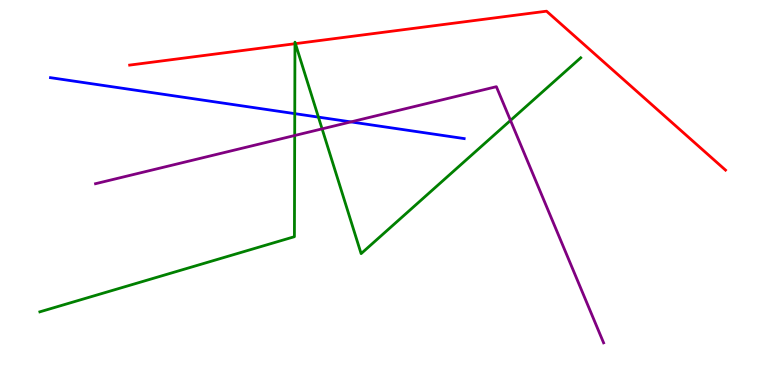[{'lines': ['blue', 'red'], 'intersections': []}, {'lines': ['green', 'red'], 'intersections': [{'x': 3.81, 'y': 8.86}, {'x': 3.81, 'y': 8.87}]}, {'lines': ['purple', 'red'], 'intersections': []}, {'lines': ['blue', 'green'], 'intersections': [{'x': 3.8, 'y': 7.05}, {'x': 4.11, 'y': 6.96}]}, {'lines': ['blue', 'purple'], 'intersections': [{'x': 4.53, 'y': 6.83}]}, {'lines': ['green', 'purple'], 'intersections': [{'x': 3.8, 'y': 6.48}, {'x': 4.16, 'y': 6.65}, {'x': 6.59, 'y': 6.87}]}]